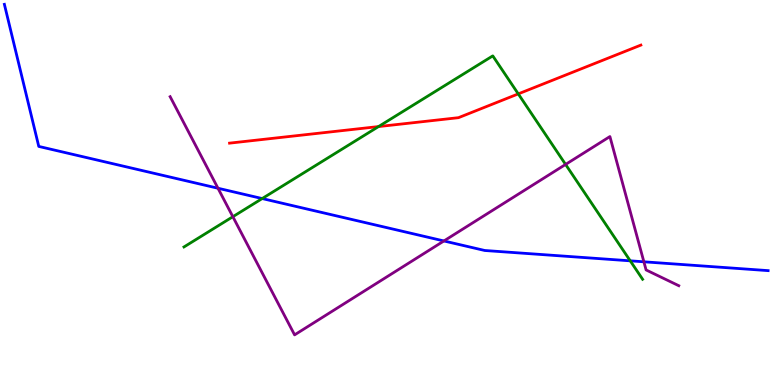[{'lines': ['blue', 'red'], 'intersections': []}, {'lines': ['green', 'red'], 'intersections': [{'x': 4.88, 'y': 6.71}, {'x': 6.69, 'y': 7.56}]}, {'lines': ['purple', 'red'], 'intersections': []}, {'lines': ['blue', 'green'], 'intersections': [{'x': 3.38, 'y': 4.84}, {'x': 8.13, 'y': 3.23}]}, {'lines': ['blue', 'purple'], 'intersections': [{'x': 2.81, 'y': 5.11}, {'x': 5.73, 'y': 3.74}, {'x': 8.31, 'y': 3.2}]}, {'lines': ['green', 'purple'], 'intersections': [{'x': 3.0, 'y': 4.37}, {'x': 7.3, 'y': 5.73}]}]